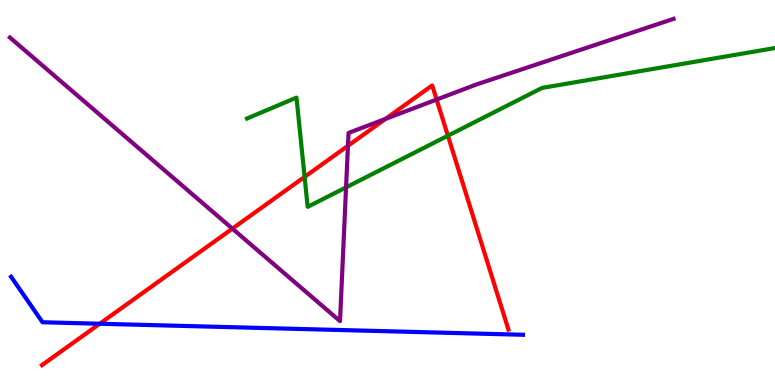[{'lines': ['blue', 'red'], 'intersections': [{'x': 1.29, 'y': 1.59}]}, {'lines': ['green', 'red'], 'intersections': [{'x': 3.93, 'y': 5.41}, {'x': 5.78, 'y': 6.48}]}, {'lines': ['purple', 'red'], 'intersections': [{'x': 3.0, 'y': 4.06}, {'x': 4.49, 'y': 6.21}, {'x': 4.97, 'y': 6.91}, {'x': 5.63, 'y': 7.41}]}, {'lines': ['blue', 'green'], 'intersections': []}, {'lines': ['blue', 'purple'], 'intersections': []}, {'lines': ['green', 'purple'], 'intersections': [{'x': 4.47, 'y': 5.13}]}]